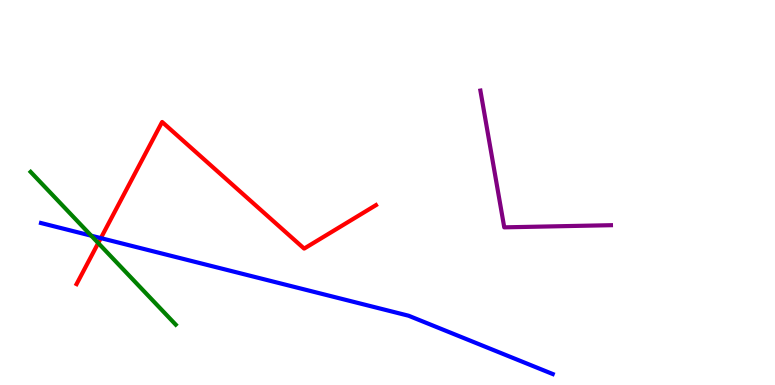[{'lines': ['blue', 'red'], 'intersections': [{'x': 1.3, 'y': 3.82}]}, {'lines': ['green', 'red'], 'intersections': [{'x': 1.27, 'y': 3.69}]}, {'lines': ['purple', 'red'], 'intersections': []}, {'lines': ['blue', 'green'], 'intersections': [{'x': 1.18, 'y': 3.88}]}, {'lines': ['blue', 'purple'], 'intersections': []}, {'lines': ['green', 'purple'], 'intersections': []}]